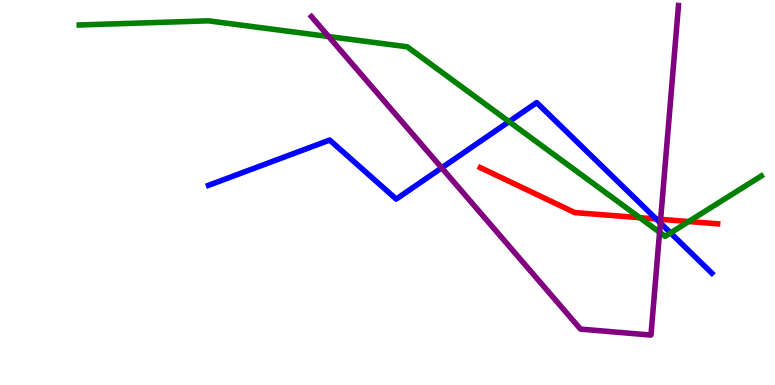[{'lines': ['blue', 'red'], 'intersections': [{'x': 8.47, 'y': 4.31}]}, {'lines': ['green', 'red'], 'intersections': [{'x': 8.26, 'y': 4.35}, {'x': 8.89, 'y': 4.25}]}, {'lines': ['purple', 'red'], 'intersections': [{'x': 8.52, 'y': 4.3}]}, {'lines': ['blue', 'green'], 'intersections': [{'x': 6.57, 'y': 6.84}, {'x': 8.65, 'y': 3.95}]}, {'lines': ['blue', 'purple'], 'intersections': [{'x': 5.7, 'y': 5.64}, {'x': 8.52, 'y': 4.21}]}, {'lines': ['green', 'purple'], 'intersections': [{'x': 4.24, 'y': 9.05}, {'x': 8.51, 'y': 3.97}]}]